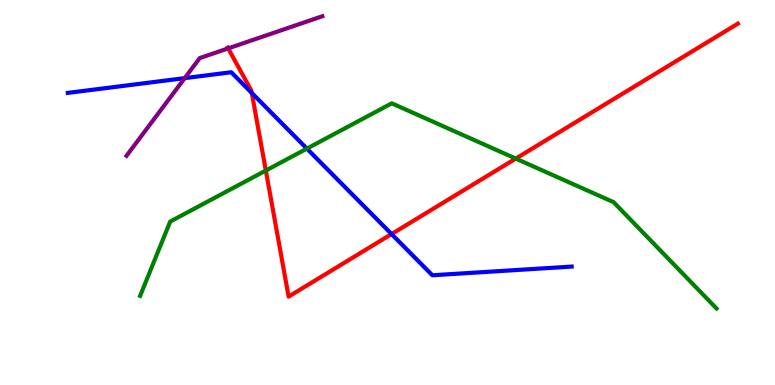[{'lines': ['blue', 'red'], 'intersections': [{'x': 3.25, 'y': 7.58}, {'x': 5.05, 'y': 3.92}]}, {'lines': ['green', 'red'], 'intersections': [{'x': 3.43, 'y': 5.57}, {'x': 6.66, 'y': 5.88}]}, {'lines': ['purple', 'red'], 'intersections': [{'x': 2.94, 'y': 8.74}]}, {'lines': ['blue', 'green'], 'intersections': [{'x': 3.96, 'y': 6.14}]}, {'lines': ['blue', 'purple'], 'intersections': [{'x': 2.38, 'y': 7.97}]}, {'lines': ['green', 'purple'], 'intersections': []}]